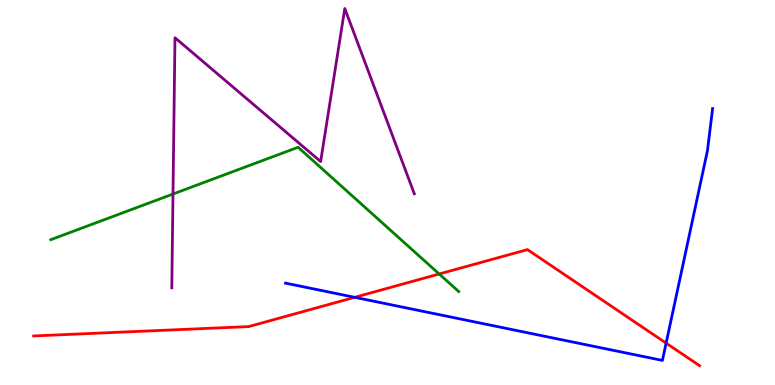[{'lines': ['blue', 'red'], 'intersections': [{'x': 4.58, 'y': 2.28}, {'x': 8.6, 'y': 1.09}]}, {'lines': ['green', 'red'], 'intersections': [{'x': 5.67, 'y': 2.88}]}, {'lines': ['purple', 'red'], 'intersections': []}, {'lines': ['blue', 'green'], 'intersections': []}, {'lines': ['blue', 'purple'], 'intersections': []}, {'lines': ['green', 'purple'], 'intersections': [{'x': 2.23, 'y': 4.96}]}]